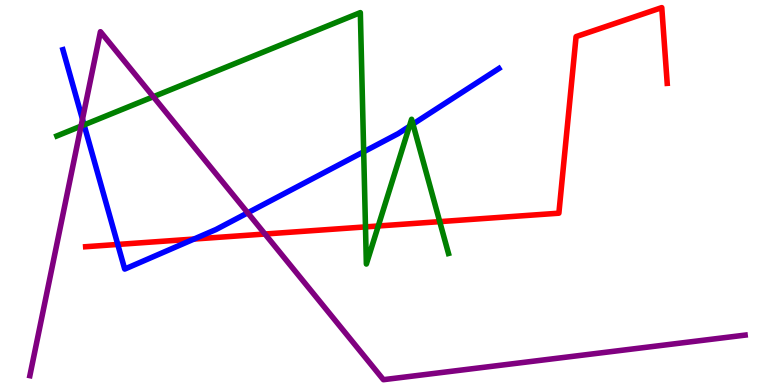[{'lines': ['blue', 'red'], 'intersections': [{'x': 1.52, 'y': 3.65}, {'x': 2.5, 'y': 3.79}]}, {'lines': ['green', 'red'], 'intersections': [{'x': 4.72, 'y': 4.11}, {'x': 4.88, 'y': 4.13}, {'x': 5.67, 'y': 4.24}]}, {'lines': ['purple', 'red'], 'intersections': [{'x': 3.42, 'y': 3.92}]}, {'lines': ['blue', 'green'], 'intersections': [{'x': 1.08, 'y': 6.76}, {'x': 4.69, 'y': 6.06}, {'x': 5.28, 'y': 6.72}, {'x': 5.33, 'y': 6.78}]}, {'lines': ['blue', 'purple'], 'intersections': [{'x': 1.06, 'y': 6.9}, {'x': 3.2, 'y': 4.47}]}, {'lines': ['green', 'purple'], 'intersections': [{'x': 1.05, 'y': 6.72}, {'x': 1.98, 'y': 7.49}]}]